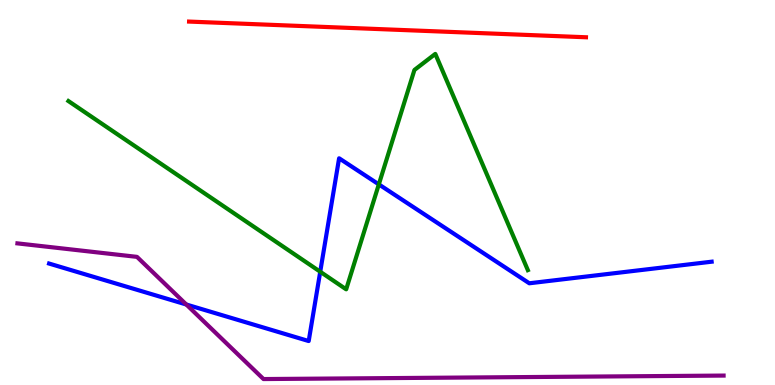[{'lines': ['blue', 'red'], 'intersections': []}, {'lines': ['green', 'red'], 'intersections': []}, {'lines': ['purple', 'red'], 'intersections': []}, {'lines': ['blue', 'green'], 'intersections': [{'x': 4.13, 'y': 2.94}, {'x': 4.89, 'y': 5.21}]}, {'lines': ['blue', 'purple'], 'intersections': [{'x': 2.4, 'y': 2.09}]}, {'lines': ['green', 'purple'], 'intersections': []}]